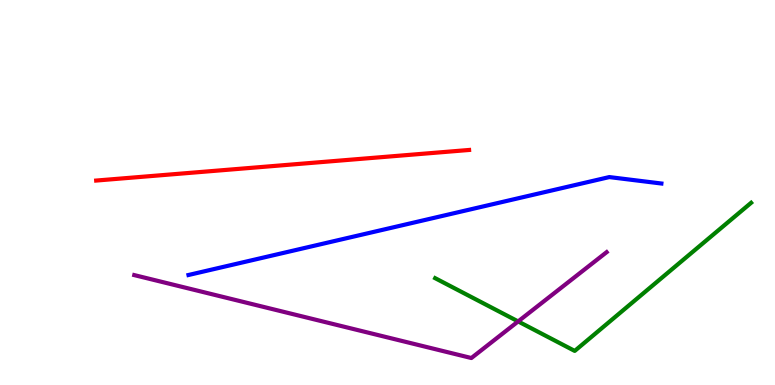[{'lines': ['blue', 'red'], 'intersections': []}, {'lines': ['green', 'red'], 'intersections': []}, {'lines': ['purple', 'red'], 'intersections': []}, {'lines': ['blue', 'green'], 'intersections': []}, {'lines': ['blue', 'purple'], 'intersections': []}, {'lines': ['green', 'purple'], 'intersections': [{'x': 6.69, 'y': 1.65}]}]